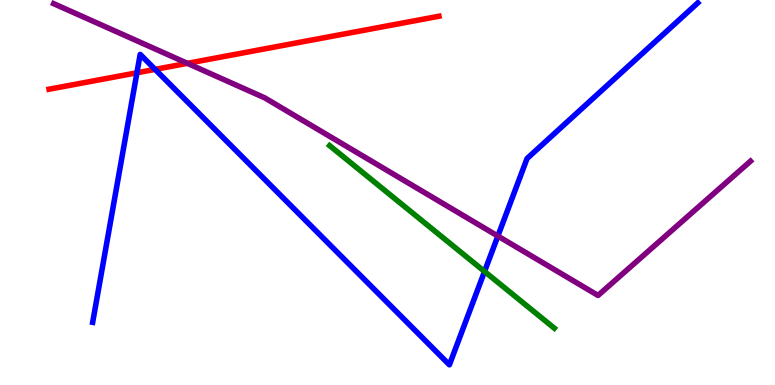[{'lines': ['blue', 'red'], 'intersections': [{'x': 1.77, 'y': 8.11}, {'x': 2.0, 'y': 8.2}]}, {'lines': ['green', 'red'], 'intersections': []}, {'lines': ['purple', 'red'], 'intersections': [{'x': 2.42, 'y': 8.35}]}, {'lines': ['blue', 'green'], 'intersections': [{'x': 6.25, 'y': 2.95}]}, {'lines': ['blue', 'purple'], 'intersections': [{'x': 6.42, 'y': 3.87}]}, {'lines': ['green', 'purple'], 'intersections': []}]